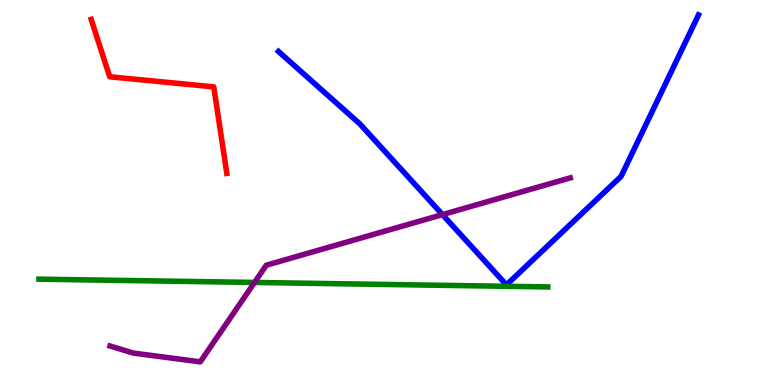[{'lines': ['blue', 'red'], 'intersections': []}, {'lines': ['green', 'red'], 'intersections': []}, {'lines': ['purple', 'red'], 'intersections': []}, {'lines': ['blue', 'green'], 'intersections': []}, {'lines': ['blue', 'purple'], 'intersections': [{'x': 5.71, 'y': 4.43}]}, {'lines': ['green', 'purple'], 'intersections': [{'x': 3.28, 'y': 2.66}]}]